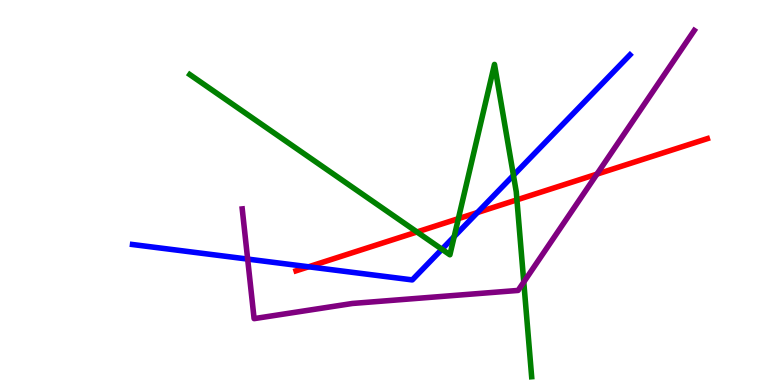[{'lines': ['blue', 'red'], 'intersections': [{'x': 3.98, 'y': 3.07}, {'x': 6.16, 'y': 4.48}]}, {'lines': ['green', 'red'], 'intersections': [{'x': 5.38, 'y': 3.98}, {'x': 5.91, 'y': 4.32}, {'x': 6.67, 'y': 4.81}]}, {'lines': ['purple', 'red'], 'intersections': [{'x': 7.7, 'y': 5.48}]}, {'lines': ['blue', 'green'], 'intersections': [{'x': 5.7, 'y': 3.53}, {'x': 5.86, 'y': 3.86}, {'x': 6.63, 'y': 5.45}]}, {'lines': ['blue', 'purple'], 'intersections': [{'x': 3.2, 'y': 3.27}]}, {'lines': ['green', 'purple'], 'intersections': [{'x': 6.76, 'y': 2.67}]}]